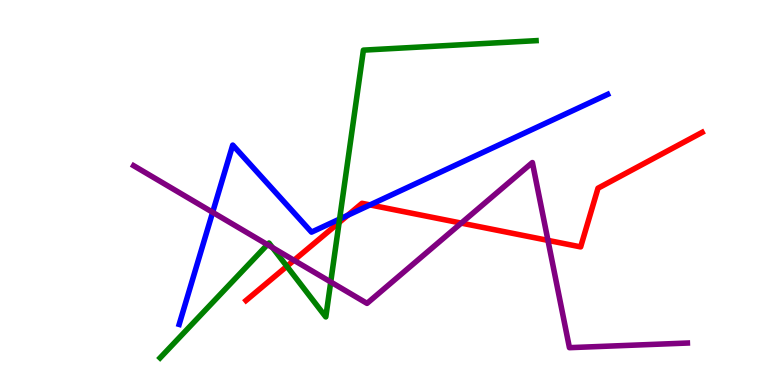[{'lines': ['blue', 'red'], 'intersections': [{'x': 4.49, 'y': 4.41}, {'x': 4.77, 'y': 4.68}]}, {'lines': ['green', 'red'], 'intersections': [{'x': 3.7, 'y': 3.08}, {'x': 4.38, 'y': 4.22}]}, {'lines': ['purple', 'red'], 'intersections': [{'x': 3.79, 'y': 3.24}, {'x': 5.95, 'y': 4.21}, {'x': 7.07, 'y': 3.76}]}, {'lines': ['blue', 'green'], 'intersections': [{'x': 4.38, 'y': 4.31}]}, {'lines': ['blue', 'purple'], 'intersections': [{'x': 2.74, 'y': 4.49}]}, {'lines': ['green', 'purple'], 'intersections': [{'x': 3.45, 'y': 3.65}, {'x': 3.52, 'y': 3.57}, {'x': 4.27, 'y': 2.68}]}]